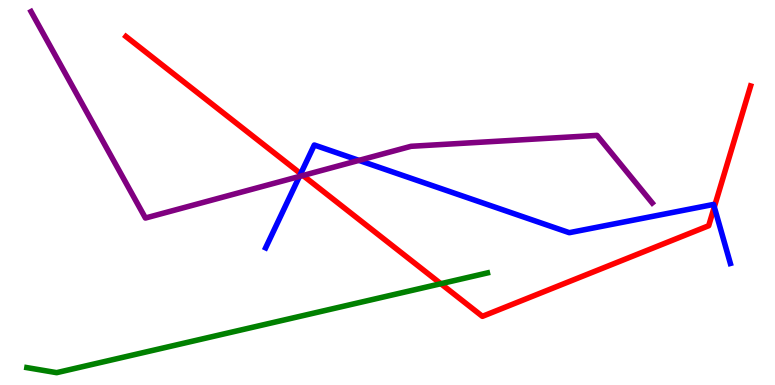[{'lines': ['blue', 'red'], 'intersections': [{'x': 3.88, 'y': 5.49}, {'x': 9.22, 'y': 4.62}]}, {'lines': ['green', 'red'], 'intersections': [{'x': 5.69, 'y': 2.63}]}, {'lines': ['purple', 'red'], 'intersections': [{'x': 3.91, 'y': 5.44}]}, {'lines': ['blue', 'green'], 'intersections': []}, {'lines': ['blue', 'purple'], 'intersections': [{'x': 3.86, 'y': 5.42}, {'x': 4.63, 'y': 5.83}]}, {'lines': ['green', 'purple'], 'intersections': []}]